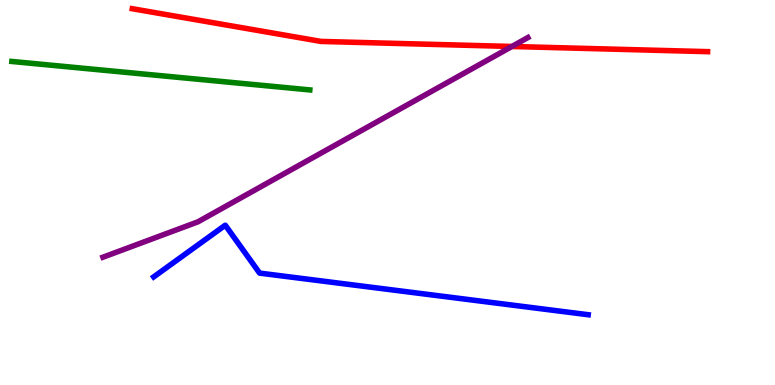[{'lines': ['blue', 'red'], 'intersections': []}, {'lines': ['green', 'red'], 'intersections': []}, {'lines': ['purple', 'red'], 'intersections': [{'x': 6.61, 'y': 8.79}]}, {'lines': ['blue', 'green'], 'intersections': []}, {'lines': ['blue', 'purple'], 'intersections': []}, {'lines': ['green', 'purple'], 'intersections': []}]